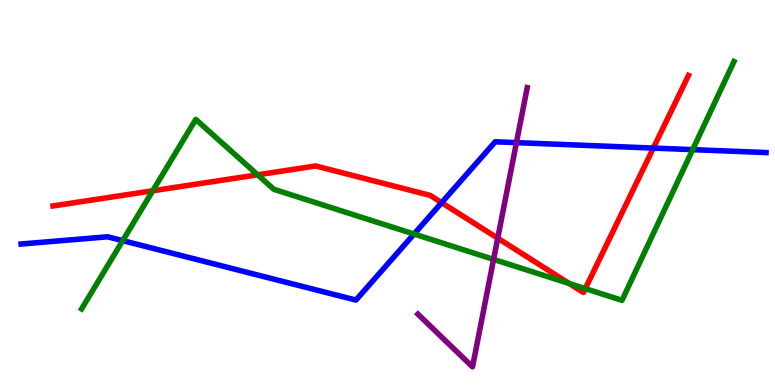[{'lines': ['blue', 'red'], 'intersections': [{'x': 5.7, 'y': 4.74}, {'x': 8.43, 'y': 6.15}]}, {'lines': ['green', 'red'], 'intersections': [{'x': 1.97, 'y': 5.05}, {'x': 3.32, 'y': 5.46}, {'x': 7.34, 'y': 2.64}, {'x': 7.55, 'y': 2.5}]}, {'lines': ['purple', 'red'], 'intersections': [{'x': 6.42, 'y': 3.81}]}, {'lines': ['blue', 'green'], 'intersections': [{'x': 1.58, 'y': 3.75}, {'x': 5.34, 'y': 3.92}, {'x': 8.94, 'y': 6.11}]}, {'lines': ['blue', 'purple'], 'intersections': [{'x': 6.66, 'y': 6.3}]}, {'lines': ['green', 'purple'], 'intersections': [{'x': 6.37, 'y': 3.26}]}]